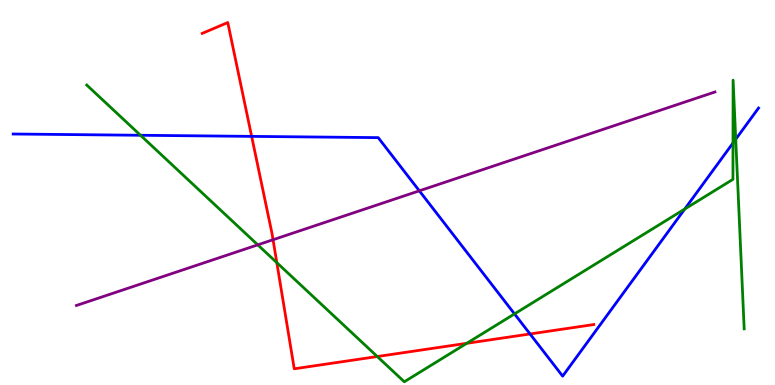[{'lines': ['blue', 'red'], 'intersections': [{'x': 3.25, 'y': 6.46}, {'x': 6.84, 'y': 1.33}]}, {'lines': ['green', 'red'], 'intersections': [{'x': 3.57, 'y': 3.18}, {'x': 4.87, 'y': 0.739}, {'x': 6.02, 'y': 1.08}]}, {'lines': ['purple', 'red'], 'intersections': [{'x': 3.52, 'y': 3.77}]}, {'lines': ['blue', 'green'], 'intersections': [{'x': 1.81, 'y': 6.49}, {'x': 6.64, 'y': 1.85}, {'x': 8.84, 'y': 4.57}, {'x': 9.46, 'y': 6.29}, {'x': 9.49, 'y': 6.38}]}, {'lines': ['blue', 'purple'], 'intersections': [{'x': 5.41, 'y': 5.04}]}, {'lines': ['green', 'purple'], 'intersections': [{'x': 3.33, 'y': 3.64}]}]